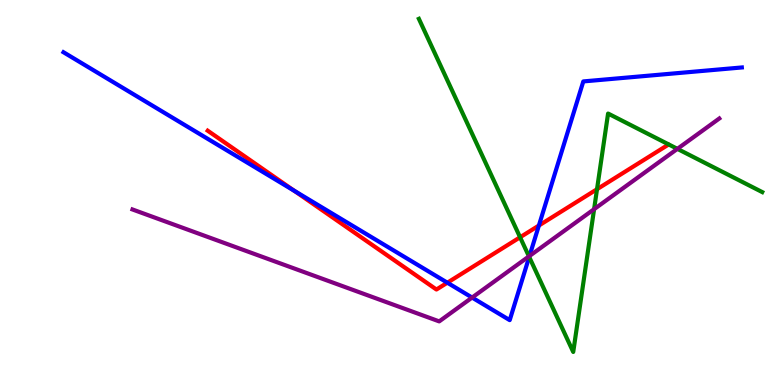[{'lines': ['blue', 'red'], 'intersections': [{'x': 3.8, 'y': 5.05}, {'x': 5.77, 'y': 2.66}, {'x': 6.95, 'y': 4.14}]}, {'lines': ['green', 'red'], 'intersections': [{'x': 6.71, 'y': 3.84}, {'x': 7.7, 'y': 5.09}]}, {'lines': ['purple', 'red'], 'intersections': []}, {'lines': ['blue', 'green'], 'intersections': [{'x': 6.83, 'y': 3.33}]}, {'lines': ['blue', 'purple'], 'intersections': [{'x': 6.09, 'y': 2.27}, {'x': 6.83, 'y': 3.35}]}, {'lines': ['green', 'purple'], 'intersections': [{'x': 6.83, 'y': 3.34}, {'x': 7.67, 'y': 4.57}, {'x': 8.74, 'y': 6.13}]}]